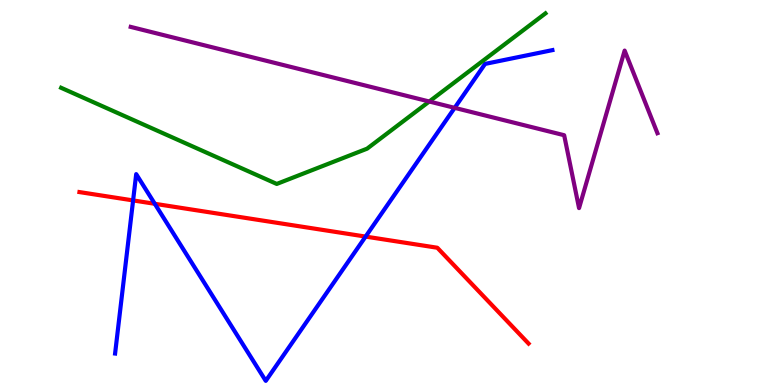[{'lines': ['blue', 'red'], 'intersections': [{'x': 1.72, 'y': 4.79}, {'x': 2.0, 'y': 4.71}, {'x': 4.72, 'y': 3.85}]}, {'lines': ['green', 'red'], 'intersections': []}, {'lines': ['purple', 'red'], 'intersections': []}, {'lines': ['blue', 'green'], 'intersections': []}, {'lines': ['blue', 'purple'], 'intersections': [{'x': 5.87, 'y': 7.2}]}, {'lines': ['green', 'purple'], 'intersections': [{'x': 5.54, 'y': 7.36}]}]